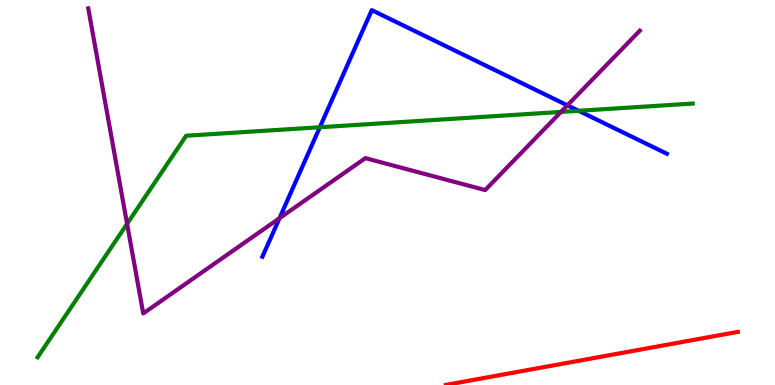[{'lines': ['blue', 'red'], 'intersections': []}, {'lines': ['green', 'red'], 'intersections': []}, {'lines': ['purple', 'red'], 'intersections': []}, {'lines': ['blue', 'green'], 'intersections': [{'x': 4.13, 'y': 6.69}, {'x': 7.47, 'y': 7.12}]}, {'lines': ['blue', 'purple'], 'intersections': [{'x': 3.61, 'y': 4.33}, {'x': 7.32, 'y': 7.26}]}, {'lines': ['green', 'purple'], 'intersections': [{'x': 1.64, 'y': 4.19}, {'x': 7.24, 'y': 7.09}]}]